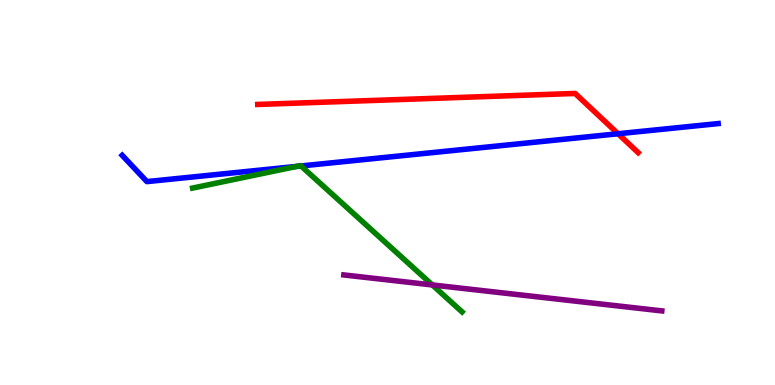[{'lines': ['blue', 'red'], 'intersections': [{'x': 7.97, 'y': 6.53}]}, {'lines': ['green', 'red'], 'intersections': []}, {'lines': ['purple', 'red'], 'intersections': []}, {'lines': ['blue', 'green'], 'intersections': [{'x': 3.83, 'y': 5.68}, {'x': 3.88, 'y': 5.69}]}, {'lines': ['blue', 'purple'], 'intersections': []}, {'lines': ['green', 'purple'], 'intersections': [{'x': 5.58, 'y': 2.6}]}]